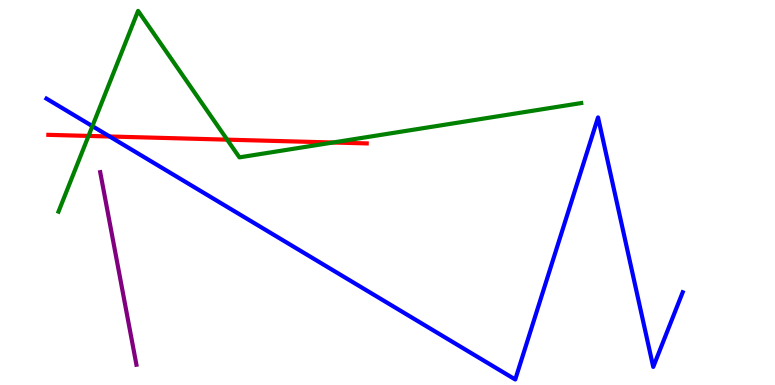[{'lines': ['blue', 'red'], 'intersections': [{'x': 1.42, 'y': 6.45}]}, {'lines': ['green', 'red'], 'intersections': [{'x': 1.14, 'y': 6.47}, {'x': 2.93, 'y': 6.37}, {'x': 4.3, 'y': 6.3}]}, {'lines': ['purple', 'red'], 'intersections': []}, {'lines': ['blue', 'green'], 'intersections': [{'x': 1.19, 'y': 6.72}]}, {'lines': ['blue', 'purple'], 'intersections': []}, {'lines': ['green', 'purple'], 'intersections': []}]